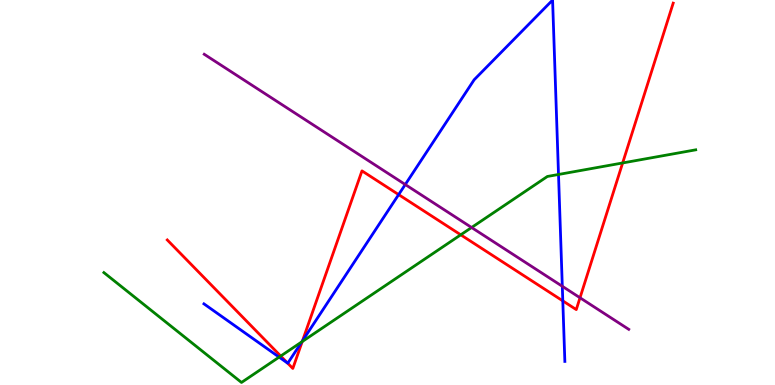[{'lines': ['blue', 'red'], 'intersections': [{'x': 3.71, 'y': 0.568}, {'x': 3.9, 'y': 1.15}, {'x': 5.14, 'y': 4.95}, {'x': 7.26, 'y': 2.19}]}, {'lines': ['green', 'red'], 'intersections': [{'x': 3.62, 'y': 0.752}, {'x': 3.9, 'y': 1.13}, {'x': 5.95, 'y': 3.9}, {'x': 8.03, 'y': 5.77}]}, {'lines': ['purple', 'red'], 'intersections': [{'x': 7.48, 'y': 2.27}]}, {'lines': ['blue', 'green'], 'intersections': [{'x': 3.6, 'y': 0.724}, {'x': 3.89, 'y': 1.12}, {'x': 7.21, 'y': 5.47}]}, {'lines': ['blue', 'purple'], 'intersections': [{'x': 5.23, 'y': 5.21}, {'x': 7.26, 'y': 2.56}]}, {'lines': ['green', 'purple'], 'intersections': [{'x': 6.09, 'y': 4.09}]}]